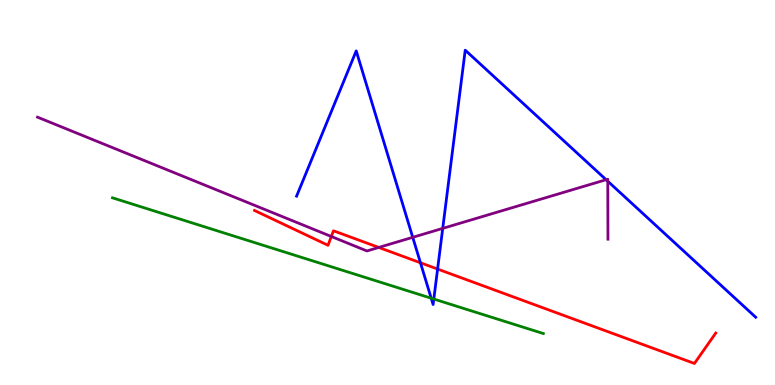[{'lines': ['blue', 'red'], 'intersections': [{'x': 5.43, 'y': 3.17}, {'x': 5.65, 'y': 3.01}]}, {'lines': ['green', 'red'], 'intersections': []}, {'lines': ['purple', 'red'], 'intersections': [{'x': 4.28, 'y': 3.86}, {'x': 4.89, 'y': 3.57}]}, {'lines': ['blue', 'green'], 'intersections': [{'x': 5.56, 'y': 2.25}, {'x': 5.6, 'y': 2.23}]}, {'lines': ['blue', 'purple'], 'intersections': [{'x': 5.33, 'y': 3.84}, {'x': 5.71, 'y': 4.07}, {'x': 7.82, 'y': 5.33}, {'x': 7.84, 'y': 5.29}]}, {'lines': ['green', 'purple'], 'intersections': []}]